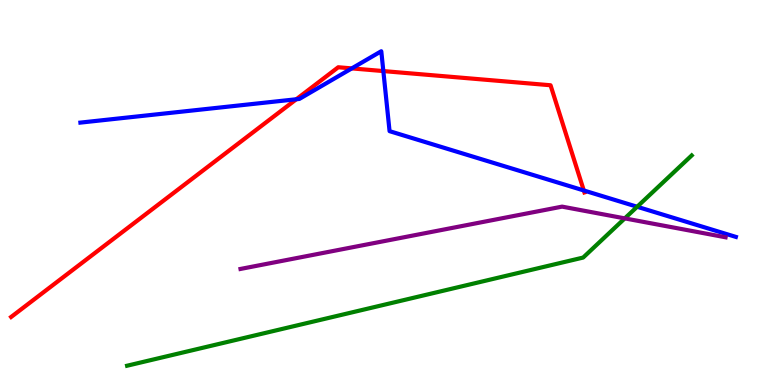[{'lines': ['blue', 'red'], 'intersections': [{'x': 3.82, 'y': 7.42}, {'x': 4.54, 'y': 8.22}, {'x': 4.95, 'y': 8.15}, {'x': 7.53, 'y': 5.05}]}, {'lines': ['green', 'red'], 'intersections': []}, {'lines': ['purple', 'red'], 'intersections': []}, {'lines': ['blue', 'green'], 'intersections': [{'x': 8.22, 'y': 4.63}]}, {'lines': ['blue', 'purple'], 'intersections': []}, {'lines': ['green', 'purple'], 'intersections': [{'x': 8.06, 'y': 4.33}]}]